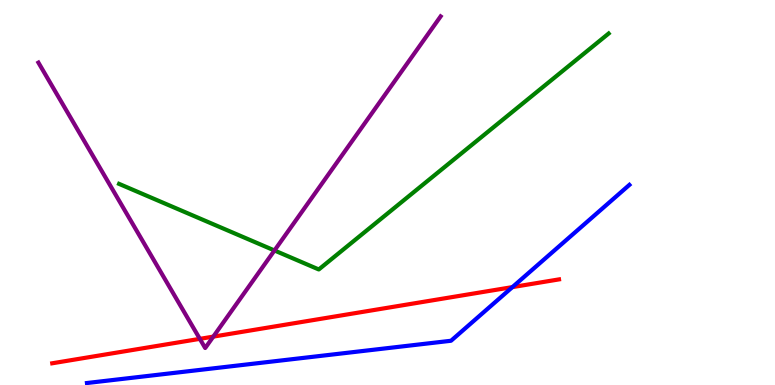[{'lines': ['blue', 'red'], 'intersections': [{'x': 6.61, 'y': 2.54}]}, {'lines': ['green', 'red'], 'intersections': []}, {'lines': ['purple', 'red'], 'intersections': [{'x': 2.58, 'y': 1.2}, {'x': 2.75, 'y': 1.26}]}, {'lines': ['blue', 'green'], 'intersections': []}, {'lines': ['blue', 'purple'], 'intersections': []}, {'lines': ['green', 'purple'], 'intersections': [{'x': 3.54, 'y': 3.49}]}]